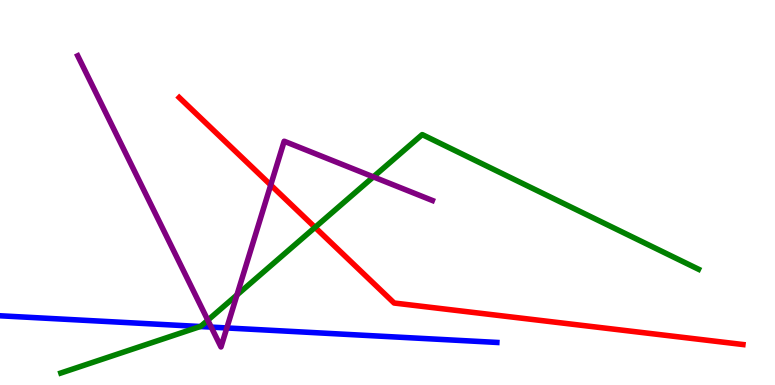[{'lines': ['blue', 'red'], 'intersections': []}, {'lines': ['green', 'red'], 'intersections': [{'x': 4.06, 'y': 4.09}]}, {'lines': ['purple', 'red'], 'intersections': [{'x': 3.49, 'y': 5.19}]}, {'lines': ['blue', 'green'], 'intersections': [{'x': 2.58, 'y': 1.52}]}, {'lines': ['blue', 'purple'], 'intersections': [{'x': 2.73, 'y': 1.5}, {'x': 2.93, 'y': 1.48}]}, {'lines': ['green', 'purple'], 'intersections': [{'x': 2.68, 'y': 1.68}, {'x': 3.06, 'y': 2.34}, {'x': 4.82, 'y': 5.41}]}]